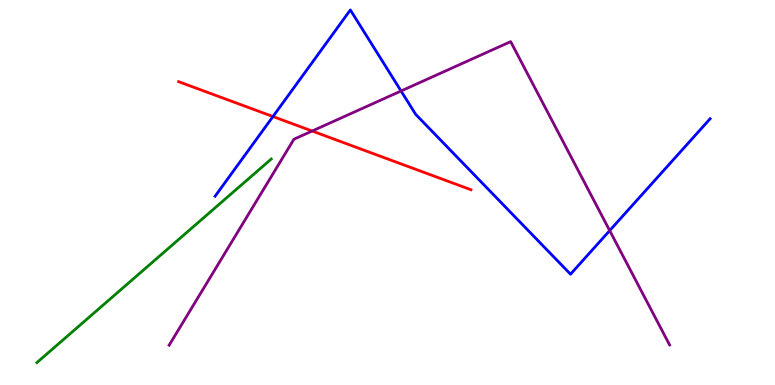[{'lines': ['blue', 'red'], 'intersections': [{'x': 3.52, 'y': 6.97}]}, {'lines': ['green', 'red'], 'intersections': []}, {'lines': ['purple', 'red'], 'intersections': [{'x': 4.03, 'y': 6.6}]}, {'lines': ['blue', 'green'], 'intersections': []}, {'lines': ['blue', 'purple'], 'intersections': [{'x': 5.17, 'y': 7.64}, {'x': 7.87, 'y': 4.01}]}, {'lines': ['green', 'purple'], 'intersections': []}]